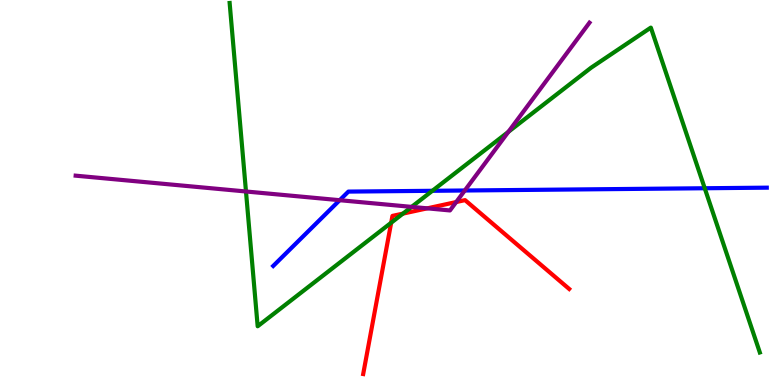[{'lines': ['blue', 'red'], 'intersections': []}, {'lines': ['green', 'red'], 'intersections': [{'x': 5.05, 'y': 4.21}, {'x': 5.2, 'y': 4.45}]}, {'lines': ['purple', 'red'], 'intersections': [{'x': 5.51, 'y': 4.59}, {'x': 5.89, 'y': 4.75}]}, {'lines': ['blue', 'green'], 'intersections': [{'x': 5.58, 'y': 5.04}, {'x': 9.09, 'y': 5.11}]}, {'lines': ['blue', 'purple'], 'intersections': [{'x': 4.38, 'y': 4.8}, {'x': 6.0, 'y': 5.05}]}, {'lines': ['green', 'purple'], 'intersections': [{'x': 3.17, 'y': 5.03}, {'x': 5.31, 'y': 4.63}, {'x': 6.56, 'y': 6.57}]}]